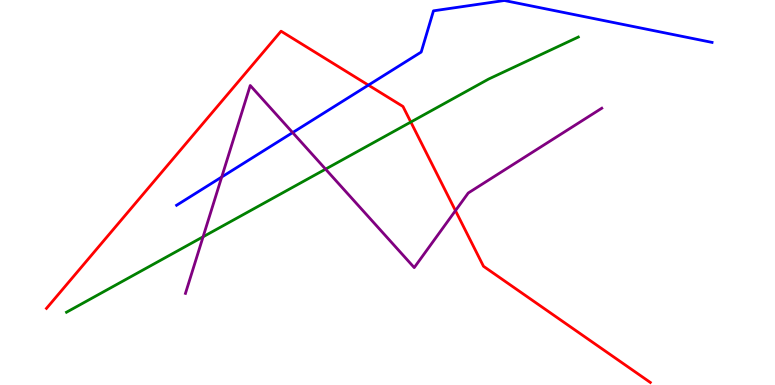[{'lines': ['blue', 'red'], 'intersections': [{'x': 4.75, 'y': 7.79}]}, {'lines': ['green', 'red'], 'intersections': [{'x': 5.3, 'y': 6.83}]}, {'lines': ['purple', 'red'], 'intersections': [{'x': 5.88, 'y': 4.53}]}, {'lines': ['blue', 'green'], 'intersections': []}, {'lines': ['blue', 'purple'], 'intersections': [{'x': 2.86, 'y': 5.4}, {'x': 3.78, 'y': 6.56}]}, {'lines': ['green', 'purple'], 'intersections': [{'x': 2.62, 'y': 3.85}, {'x': 4.2, 'y': 5.61}]}]